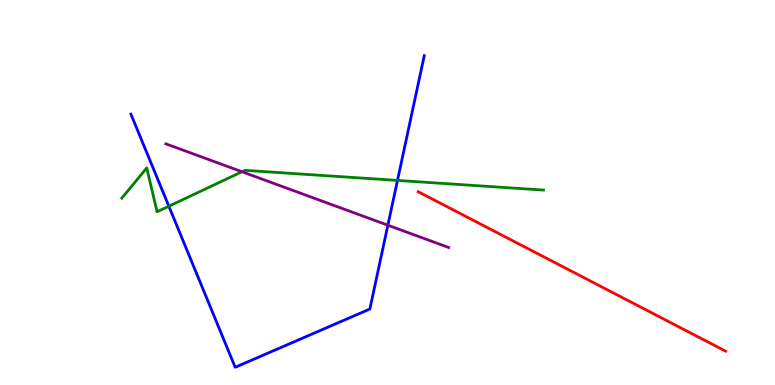[{'lines': ['blue', 'red'], 'intersections': []}, {'lines': ['green', 'red'], 'intersections': []}, {'lines': ['purple', 'red'], 'intersections': []}, {'lines': ['blue', 'green'], 'intersections': [{'x': 2.18, 'y': 4.64}, {'x': 5.13, 'y': 5.31}]}, {'lines': ['blue', 'purple'], 'intersections': [{'x': 5.0, 'y': 4.15}]}, {'lines': ['green', 'purple'], 'intersections': [{'x': 3.12, 'y': 5.54}]}]